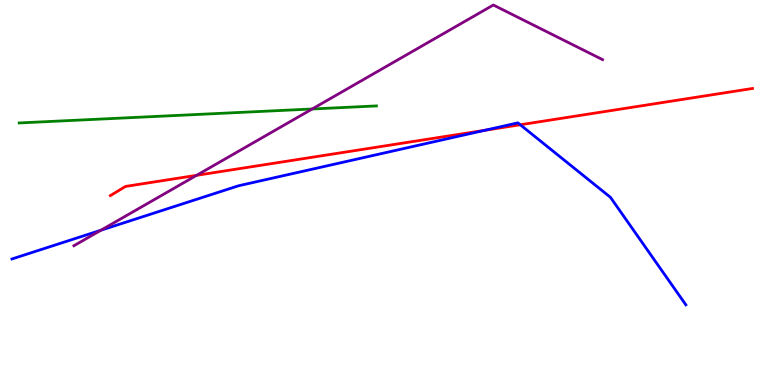[{'lines': ['blue', 'red'], 'intersections': [{'x': 6.26, 'y': 6.62}, {'x': 6.71, 'y': 6.76}]}, {'lines': ['green', 'red'], 'intersections': []}, {'lines': ['purple', 'red'], 'intersections': [{'x': 2.54, 'y': 5.45}]}, {'lines': ['blue', 'green'], 'intersections': []}, {'lines': ['blue', 'purple'], 'intersections': [{'x': 1.3, 'y': 4.02}]}, {'lines': ['green', 'purple'], 'intersections': [{'x': 4.03, 'y': 7.17}]}]